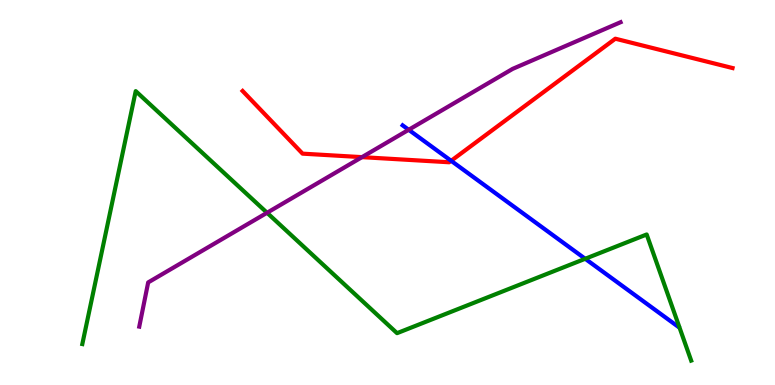[{'lines': ['blue', 'red'], 'intersections': [{'x': 5.82, 'y': 5.82}]}, {'lines': ['green', 'red'], 'intersections': []}, {'lines': ['purple', 'red'], 'intersections': [{'x': 4.67, 'y': 5.92}]}, {'lines': ['blue', 'green'], 'intersections': [{'x': 7.55, 'y': 3.28}]}, {'lines': ['blue', 'purple'], 'intersections': [{'x': 5.27, 'y': 6.63}]}, {'lines': ['green', 'purple'], 'intersections': [{'x': 3.45, 'y': 4.47}]}]